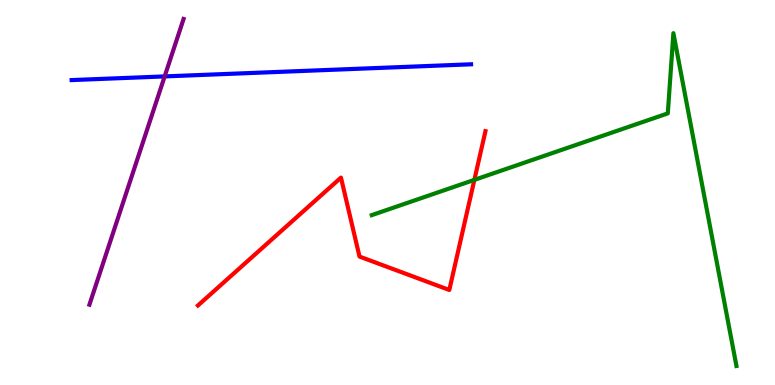[{'lines': ['blue', 'red'], 'intersections': []}, {'lines': ['green', 'red'], 'intersections': [{'x': 6.12, 'y': 5.33}]}, {'lines': ['purple', 'red'], 'intersections': []}, {'lines': ['blue', 'green'], 'intersections': []}, {'lines': ['blue', 'purple'], 'intersections': [{'x': 2.12, 'y': 8.02}]}, {'lines': ['green', 'purple'], 'intersections': []}]